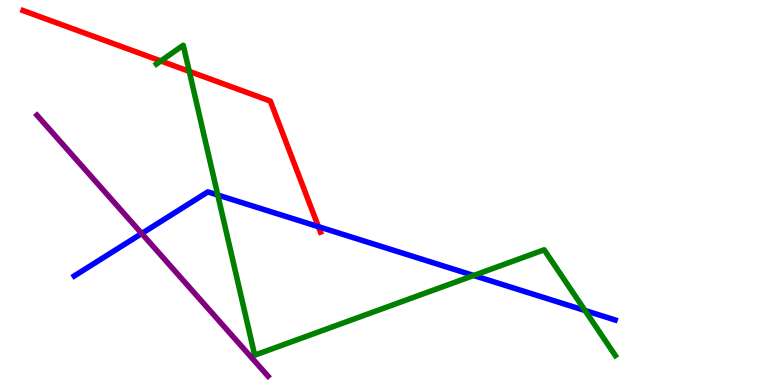[{'lines': ['blue', 'red'], 'intersections': [{'x': 4.11, 'y': 4.11}]}, {'lines': ['green', 'red'], 'intersections': [{'x': 2.08, 'y': 8.42}, {'x': 2.44, 'y': 8.15}]}, {'lines': ['purple', 'red'], 'intersections': []}, {'lines': ['blue', 'green'], 'intersections': [{'x': 2.81, 'y': 4.93}, {'x': 6.11, 'y': 2.84}, {'x': 7.55, 'y': 1.94}]}, {'lines': ['blue', 'purple'], 'intersections': [{'x': 1.83, 'y': 3.93}]}, {'lines': ['green', 'purple'], 'intersections': []}]